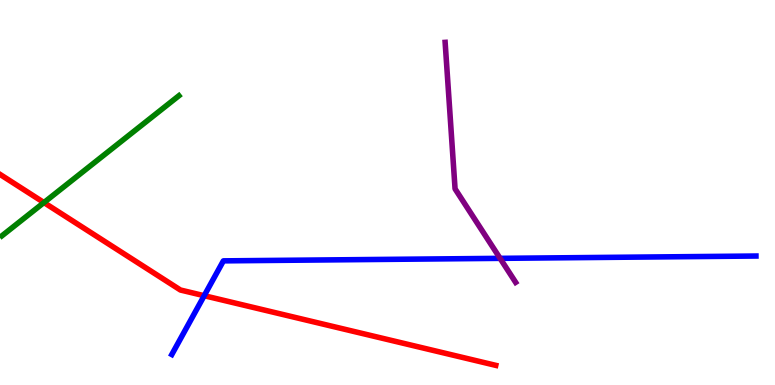[{'lines': ['blue', 'red'], 'intersections': [{'x': 2.63, 'y': 2.32}]}, {'lines': ['green', 'red'], 'intersections': [{'x': 0.567, 'y': 4.74}]}, {'lines': ['purple', 'red'], 'intersections': []}, {'lines': ['blue', 'green'], 'intersections': []}, {'lines': ['blue', 'purple'], 'intersections': [{'x': 6.45, 'y': 3.29}]}, {'lines': ['green', 'purple'], 'intersections': []}]